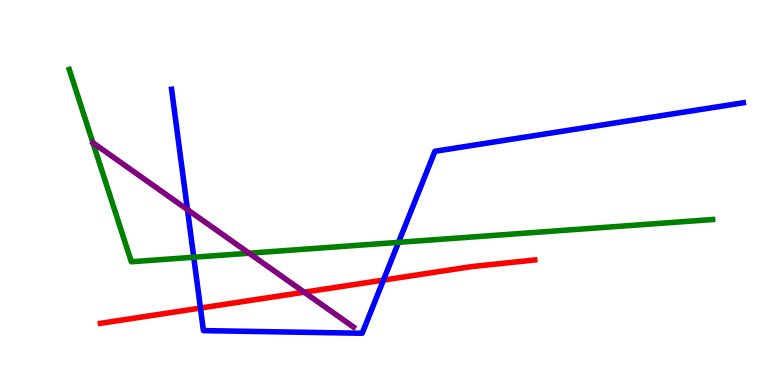[{'lines': ['blue', 'red'], 'intersections': [{'x': 2.59, 'y': 2.0}, {'x': 4.95, 'y': 2.73}]}, {'lines': ['green', 'red'], 'intersections': []}, {'lines': ['purple', 'red'], 'intersections': [{'x': 3.93, 'y': 2.41}]}, {'lines': ['blue', 'green'], 'intersections': [{'x': 2.5, 'y': 3.32}, {'x': 5.14, 'y': 3.71}]}, {'lines': ['blue', 'purple'], 'intersections': [{'x': 2.42, 'y': 4.56}]}, {'lines': ['green', 'purple'], 'intersections': [{'x': 3.21, 'y': 3.42}]}]